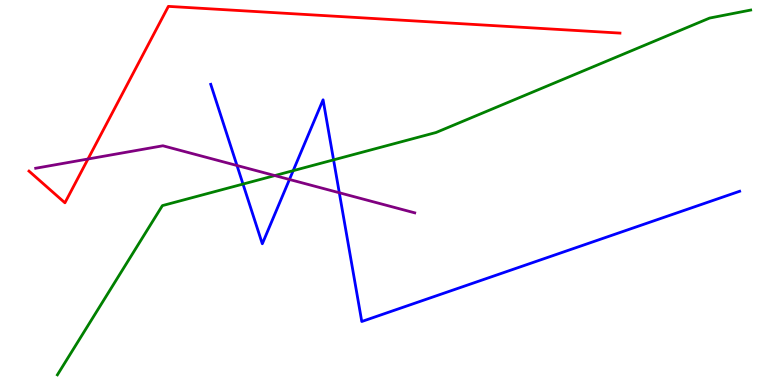[{'lines': ['blue', 'red'], 'intersections': []}, {'lines': ['green', 'red'], 'intersections': []}, {'lines': ['purple', 'red'], 'intersections': [{'x': 1.14, 'y': 5.87}]}, {'lines': ['blue', 'green'], 'intersections': [{'x': 3.14, 'y': 5.22}, {'x': 3.78, 'y': 5.57}, {'x': 4.3, 'y': 5.85}]}, {'lines': ['blue', 'purple'], 'intersections': [{'x': 3.06, 'y': 5.7}, {'x': 3.73, 'y': 5.34}, {'x': 4.38, 'y': 4.99}]}, {'lines': ['green', 'purple'], 'intersections': [{'x': 3.55, 'y': 5.44}]}]